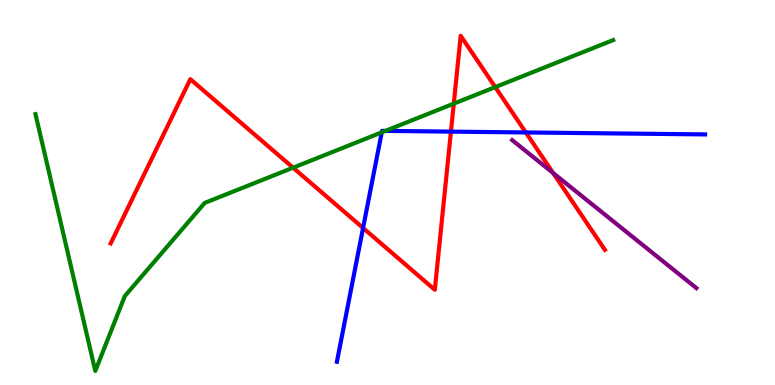[{'lines': ['blue', 'red'], 'intersections': [{'x': 4.68, 'y': 4.08}, {'x': 5.82, 'y': 6.58}, {'x': 6.78, 'y': 6.56}]}, {'lines': ['green', 'red'], 'intersections': [{'x': 3.78, 'y': 5.64}, {'x': 5.86, 'y': 7.31}, {'x': 6.39, 'y': 7.74}]}, {'lines': ['purple', 'red'], 'intersections': [{'x': 7.14, 'y': 5.51}]}, {'lines': ['blue', 'green'], 'intersections': [{'x': 4.93, 'y': 6.56}, {'x': 4.97, 'y': 6.6}]}, {'lines': ['blue', 'purple'], 'intersections': []}, {'lines': ['green', 'purple'], 'intersections': []}]